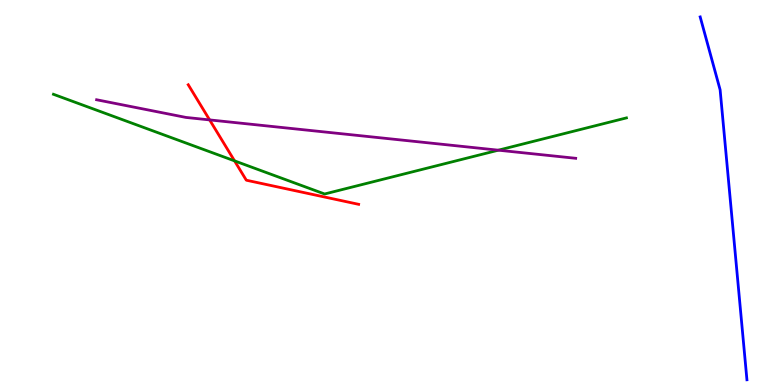[{'lines': ['blue', 'red'], 'intersections': []}, {'lines': ['green', 'red'], 'intersections': [{'x': 3.03, 'y': 5.82}]}, {'lines': ['purple', 'red'], 'intersections': [{'x': 2.7, 'y': 6.89}]}, {'lines': ['blue', 'green'], 'intersections': []}, {'lines': ['blue', 'purple'], 'intersections': []}, {'lines': ['green', 'purple'], 'intersections': [{'x': 6.43, 'y': 6.1}]}]